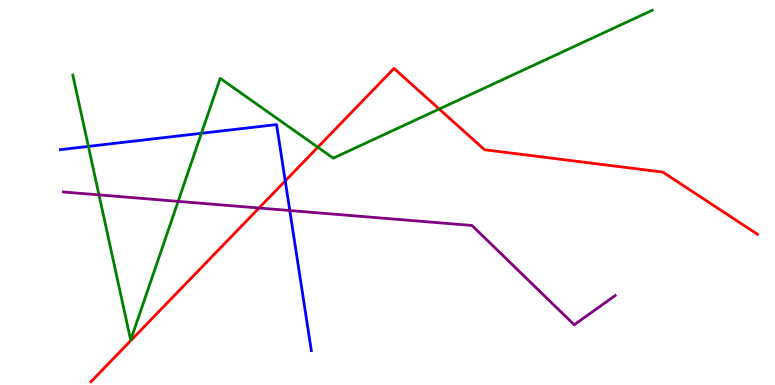[{'lines': ['blue', 'red'], 'intersections': [{'x': 3.68, 'y': 5.3}]}, {'lines': ['green', 'red'], 'intersections': [{'x': 4.1, 'y': 6.18}, {'x': 5.67, 'y': 7.17}]}, {'lines': ['purple', 'red'], 'intersections': [{'x': 3.34, 'y': 4.6}]}, {'lines': ['blue', 'green'], 'intersections': [{'x': 1.14, 'y': 6.2}, {'x': 2.6, 'y': 6.54}]}, {'lines': ['blue', 'purple'], 'intersections': [{'x': 3.74, 'y': 4.53}]}, {'lines': ['green', 'purple'], 'intersections': [{'x': 1.28, 'y': 4.94}, {'x': 2.3, 'y': 4.77}]}]